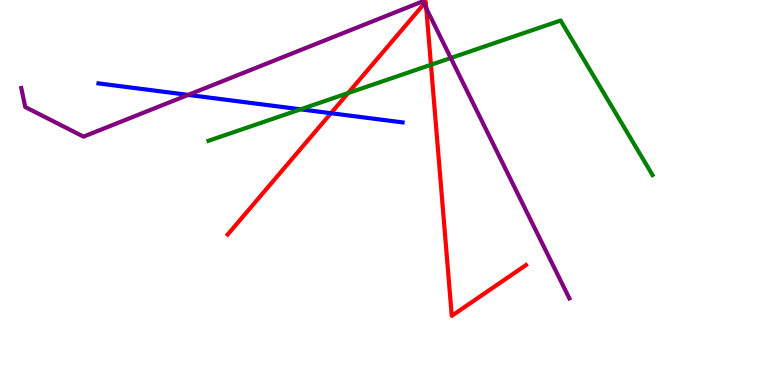[{'lines': ['blue', 'red'], 'intersections': [{'x': 4.27, 'y': 7.06}]}, {'lines': ['green', 'red'], 'intersections': [{'x': 4.49, 'y': 7.58}, {'x': 5.56, 'y': 8.32}]}, {'lines': ['purple', 'red'], 'intersections': [{'x': 5.47, 'y': 9.9}, {'x': 5.5, 'y': 9.78}]}, {'lines': ['blue', 'green'], 'intersections': [{'x': 3.88, 'y': 7.16}]}, {'lines': ['blue', 'purple'], 'intersections': [{'x': 2.43, 'y': 7.54}]}, {'lines': ['green', 'purple'], 'intersections': [{'x': 5.82, 'y': 8.49}]}]